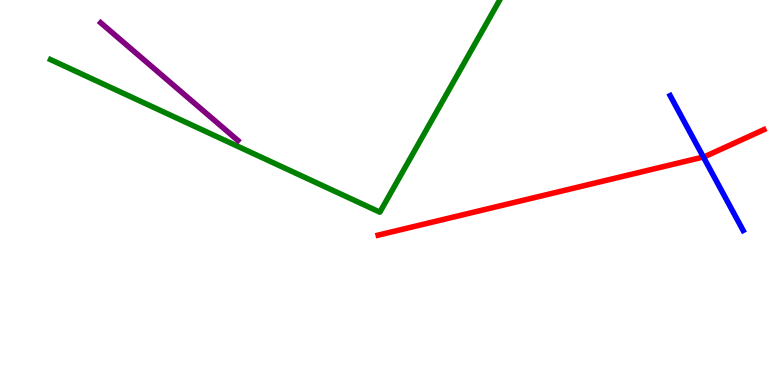[{'lines': ['blue', 'red'], 'intersections': [{'x': 9.08, 'y': 5.92}]}, {'lines': ['green', 'red'], 'intersections': []}, {'lines': ['purple', 'red'], 'intersections': []}, {'lines': ['blue', 'green'], 'intersections': []}, {'lines': ['blue', 'purple'], 'intersections': []}, {'lines': ['green', 'purple'], 'intersections': []}]